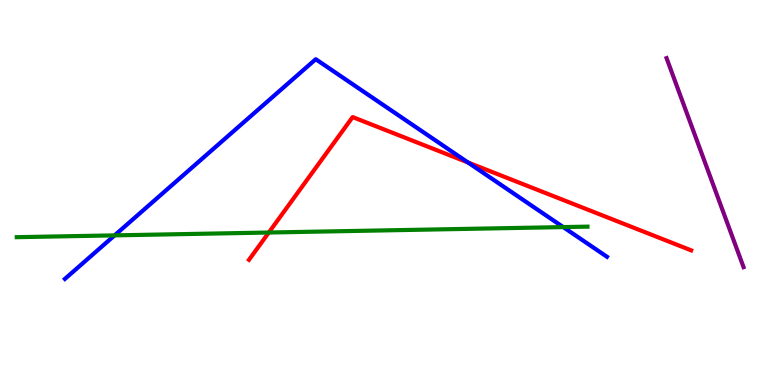[{'lines': ['blue', 'red'], 'intersections': [{'x': 6.04, 'y': 5.78}]}, {'lines': ['green', 'red'], 'intersections': [{'x': 3.47, 'y': 3.96}]}, {'lines': ['purple', 'red'], 'intersections': []}, {'lines': ['blue', 'green'], 'intersections': [{'x': 1.48, 'y': 3.89}, {'x': 7.27, 'y': 4.1}]}, {'lines': ['blue', 'purple'], 'intersections': []}, {'lines': ['green', 'purple'], 'intersections': []}]